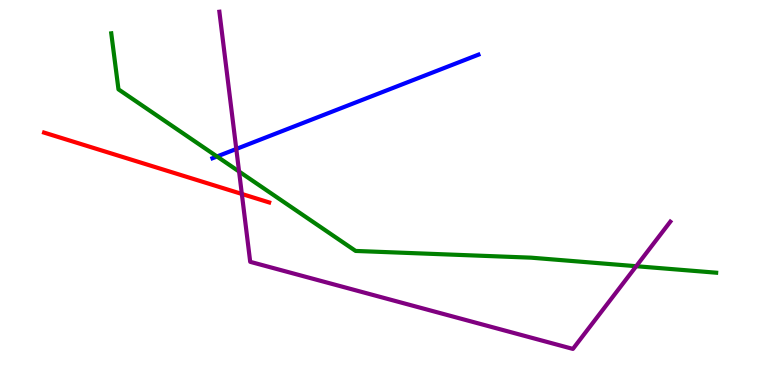[{'lines': ['blue', 'red'], 'intersections': []}, {'lines': ['green', 'red'], 'intersections': []}, {'lines': ['purple', 'red'], 'intersections': [{'x': 3.12, 'y': 4.96}]}, {'lines': ['blue', 'green'], 'intersections': [{'x': 2.8, 'y': 5.94}]}, {'lines': ['blue', 'purple'], 'intersections': [{'x': 3.05, 'y': 6.13}]}, {'lines': ['green', 'purple'], 'intersections': [{'x': 3.08, 'y': 5.54}, {'x': 8.21, 'y': 3.09}]}]